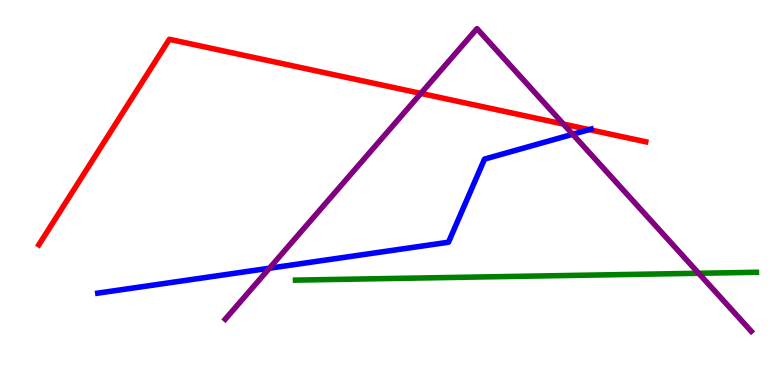[{'lines': ['blue', 'red'], 'intersections': [{'x': 7.6, 'y': 6.63}]}, {'lines': ['green', 'red'], 'intersections': []}, {'lines': ['purple', 'red'], 'intersections': [{'x': 5.43, 'y': 7.57}, {'x': 7.27, 'y': 6.78}]}, {'lines': ['blue', 'green'], 'intersections': []}, {'lines': ['blue', 'purple'], 'intersections': [{'x': 3.48, 'y': 3.03}, {'x': 7.39, 'y': 6.51}]}, {'lines': ['green', 'purple'], 'intersections': [{'x': 9.02, 'y': 2.9}]}]